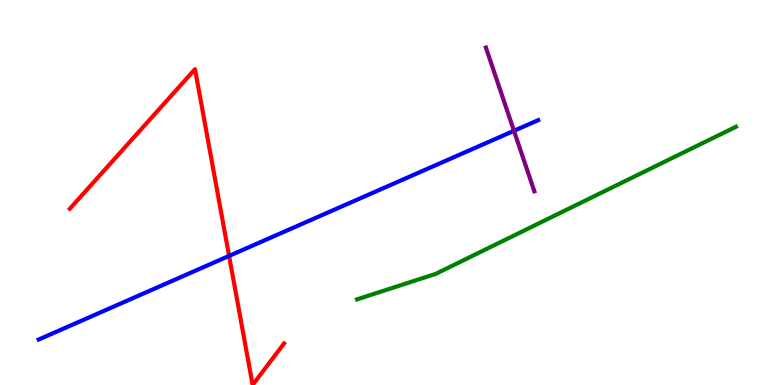[{'lines': ['blue', 'red'], 'intersections': [{'x': 2.96, 'y': 3.35}]}, {'lines': ['green', 'red'], 'intersections': []}, {'lines': ['purple', 'red'], 'intersections': []}, {'lines': ['blue', 'green'], 'intersections': []}, {'lines': ['blue', 'purple'], 'intersections': [{'x': 6.63, 'y': 6.6}]}, {'lines': ['green', 'purple'], 'intersections': []}]